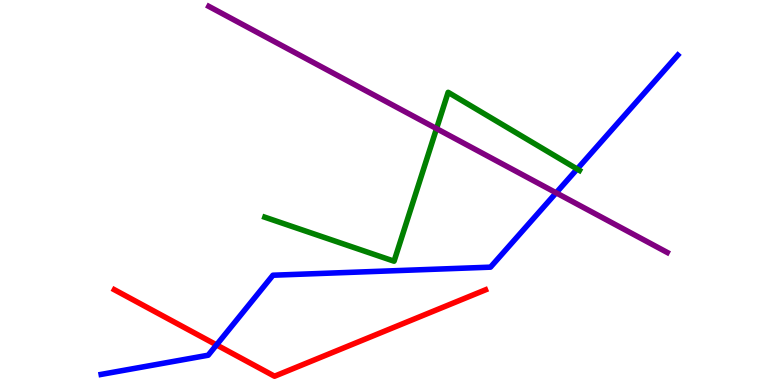[{'lines': ['blue', 'red'], 'intersections': [{'x': 2.79, 'y': 1.04}]}, {'lines': ['green', 'red'], 'intersections': []}, {'lines': ['purple', 'red'], 'intersections': []}, {'lines': ['blue', 'green'], 'intersections': [{'x': 7.45, 'y': 5.61}]}, {'lines': ['blue', 'purple'], 'intersections': [{'x': 7.18, 'y': 4.99}]}, {'lines': ['green', 'purple'], 'intersections': [{'x': 5.63, 'y': 6.66}]}]